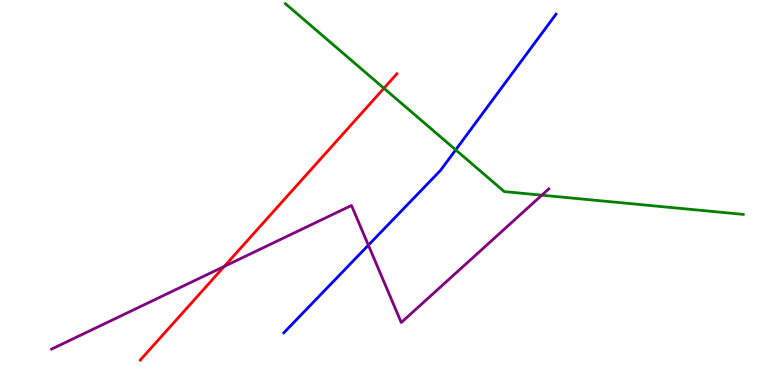[{'lines': ['blue', 'red'], 'intersections': []}, {'lines': ['green', 'red'], 'intersections': [{'x': 4.95, 'y': 7.71}]}, {'lines': ['purple', 'red'], 'intersections': [{'x': 2.89, 'y': 3.08}]}, {'lines': ['blue', 'green'], 'intersections': [{'x': 5.88, 'y': 6.11}]}, {'lines': ['blue', 'purple'], 'intersections': [{'x': 4.75, 'y': 3.63}]}, {'lines': ['green', 'purple'], 'intersections': [{'x': 6.99, 'y': 4.93}]}]